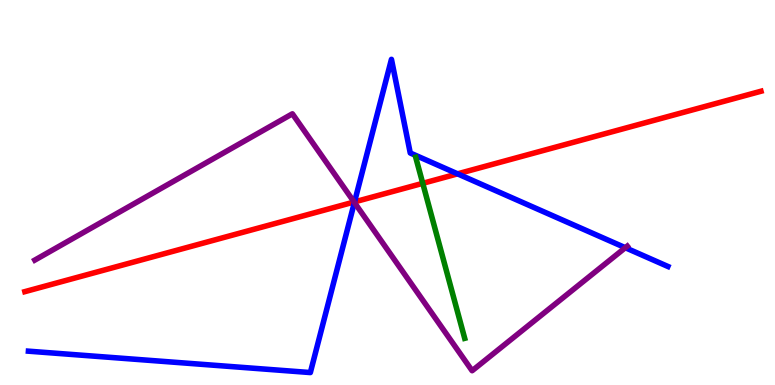[{'lines': ['blue', 'red'], 'intersections': [{'x': 4.57, 'y': 4.76}, {'x': 5.9, 'y': 5.48}]}, {'lines': ['green', 'red'], 'intersections': [{'x': 5.45, 'y': 5.24}]}, {'lines': ['purple', 'red'], 'intersections': [{'x': 4.57, 'y': 4.75}]}, {'lines': ['blue', 'green'], 'intersections': []}, {'lines': ['blue', 'purple'], 'intersections': [{'x': 4.57, 'y': 4.74}, {'x': 8.07, 'y': 3.57}]}, {'lines': ['green', 'purple'], 'intersections': []}]